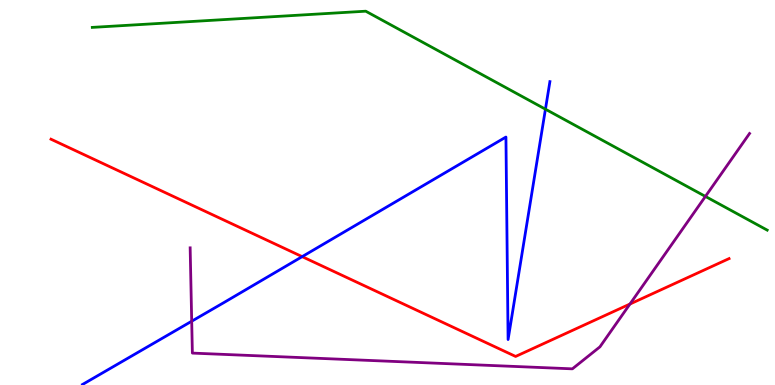[{'lines': ['blue', 'red'], 'intersections': [{'x': 3.9, 'y': 3.33}]}, {'lines': ['green', 'red'], 'intersections': []}, {'lines': ['purple', 'red'], 'intersections': [{'x': 8.13, 'y': 2.1}]}, {'lines': ['blue', 'green'], 'intersections': [{'x': 7.04, 'y': 7.16}]}, {'lines': ['blue', 'purple'], 'intersections': [{'x': 2.47, 'y': 1.66}]}, {'lines': ['green', 'purple'], 'intersections': [{'x': 9.1, 'y': 4.9}]}]